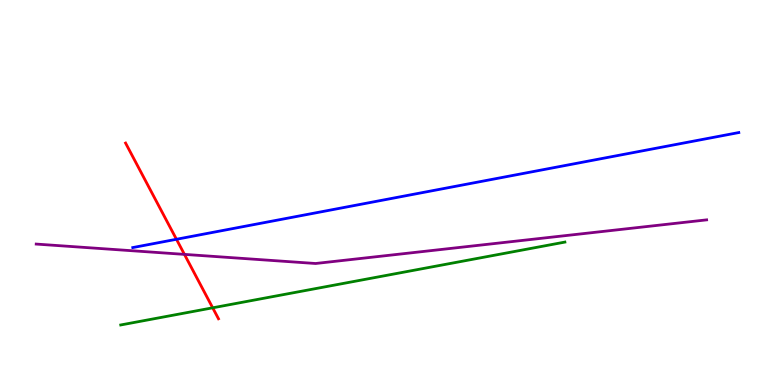[{'lines': ['blue', 'red'], 'intersections': [{'x': 2.28, 'y': 3.79}]}, {'lines': ['green', 'red'], 'intersections': [{'x': 2.74, 'y': 2.0}]}, {'lines': ['purple', 'red'], 'intersections': [{'x': 2.38, 'y': 3.39}]}, {'lines': ['blue', 'green'], 'intersections': []}, {'lines': ['blue', 'purple'], 'intersections': []}, {'lines': ['green', 'purple'], 'intersections': []}]